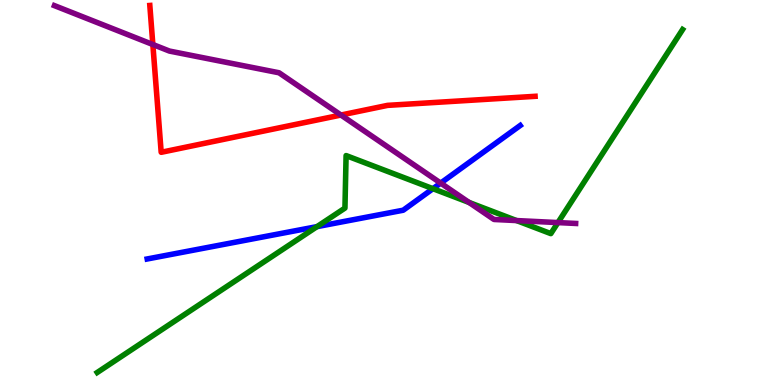[{'lines': ['blue', 'red'], 'intersections': []}, {'lines': ['green', 'red'], 'intersections': []}, {'lines': ['purple', 'red'], 'intersections': [{'x': 1.97, 'y': 8.84}, {'x': 4.4, 'y': 7.01}]}, {'lines': ['blue', 'green'], 'intersections': [{'x': 4.09, 'y': 4.11}, {'x': 5.59, 'y': 5.1}]}, {'lines': ['blue', 'purple'], 'intersections': [{'x': 5.69, 'y': 5.24}]}, {'lines': ['green', 'purple'], 'intersections': [{'x': 6.05, 'y': 4.74}, {'x': 6.67, 'y': 4.27}, {'x': 7.2, 'y': 4.22}]}]